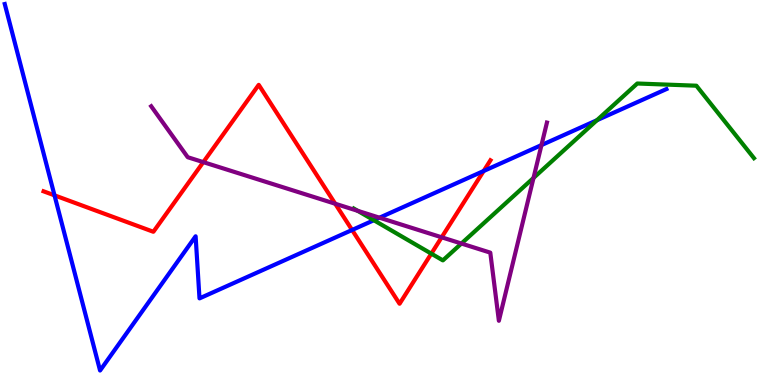[{'lines': ['blue', 'red'], 'intersections': [{'x': 0.703, 'y': 4.93}, {'x': 4.54, 'y': 4.03}, {'x': 6.24, 'y': 5.56}]}, {'lines': ['green', 'red'], 'intersections': [{'x': 5.57, 'y': 3.41}]}, {'lines': ['purple', 'red'], 'intersections': [{'x': 2.62, 'y': 5.79}, {'x': 4.33, 'y': 4.71}, {'x': 5.7, 'y': 3.84}]}, {'lines': ['blue', 'green'], 'intersections': [{'x': 4.82, 'y': 4.28}, {'x': 7.7, 'y': 6.88}]}, {'lines': ['blue', 'purple'], 'intersections': [{'x': 4.9, 'y': 4.35}, {'x': 6.99, 'y': 6.23}]}, {'lines': ['green', 'purple'], 'intersections': [{'x': 4.62, 'y': 4.52}, {'x': 5.95, 'y': 3.67}, {'x': 6.88, 'y': 5.38}]}]